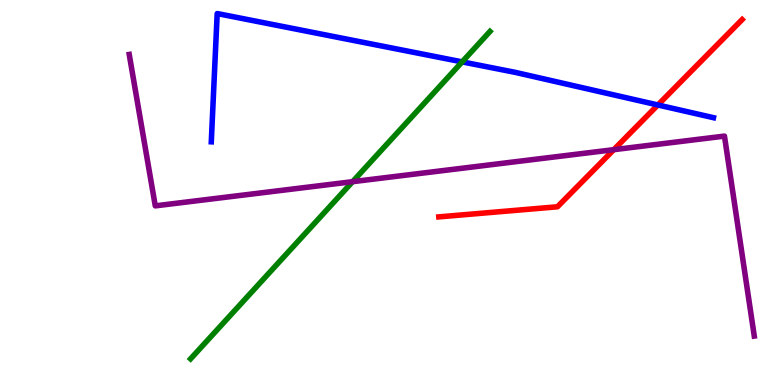[{'lines': ['blue', 'red'], 'intersections': [{'x': 8.49, 'y': 7.27}]}, {'lines': ['green', 'red'], 'intersections': []}, {'lines': ['purple', 'red'], 'intersections': [{'x': 7.92, 'y': 6.11}]}, {'lines': ['blue', 'green'], 'intersections': [{'x': 5.96, 'y': 8.39}]}, {'lines': ['blue', 'purple'], 'intersections': []}, {'lines': ['green', 'purple'], 'intersections': [{'x': 4.55, 'y': 5.28}]}]